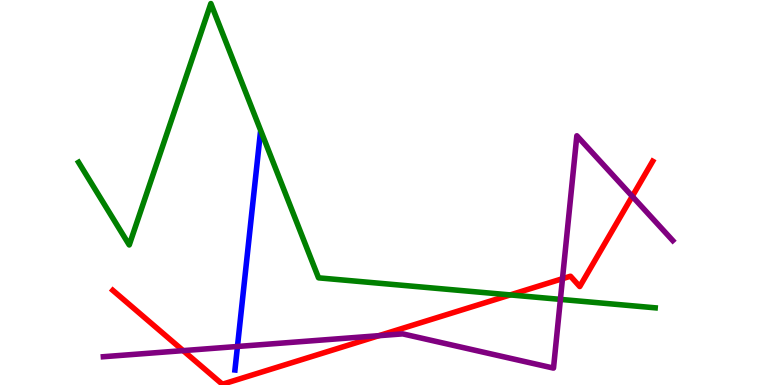[{'lines': ['blue', 'red'], 'intersections': []}, {'lines': ['green', 'red'], 'intersections': [{'x': 6.58, 'y': 2.34}]}, {'lines': ['purple', 'red'], 'intersections': [{'x': 2.36, 'y': 0.893}, {'x': 4.89, 'y': 1.28}, {'x': 7.26, 'y': 2.76}, {'x': 8.16, 'y': 4.9}]}, {'lines': ['blue', 'green'], 'intersections': []}, {'lines': ['blue', 'purple'], 'intersections': [{'x': 3.06, 'y': 1.0}]}, {'lines': ['green', 'purple'], 'intersections': [{'x': 7.23, 'y': 2.22}]}]